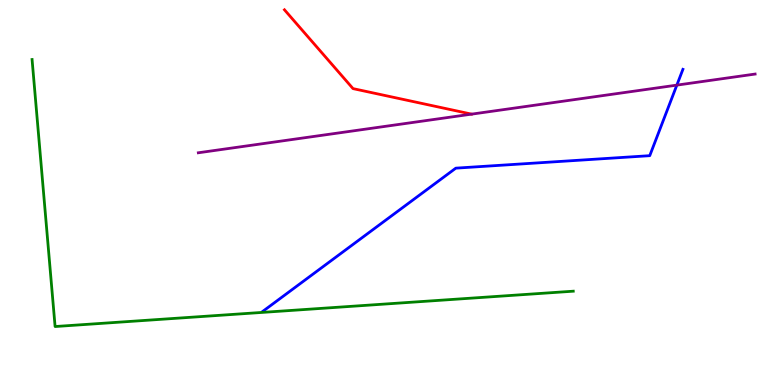[{'lines': ['blue', 'red'], 'intersections': []}, {'lines': ['green', 'red'], 'intersections': []}, {'lines': ['purple', 'red'], 'intersections': []}, {'lines': ['blue', 'green'], 'intersections': []}, {'lines': ['blue', 'purple'], 'intersections': [{'x': 8.73, 'y': 7.79}]}, {'lines': ['green', 'purple'], 'intersections': []}]